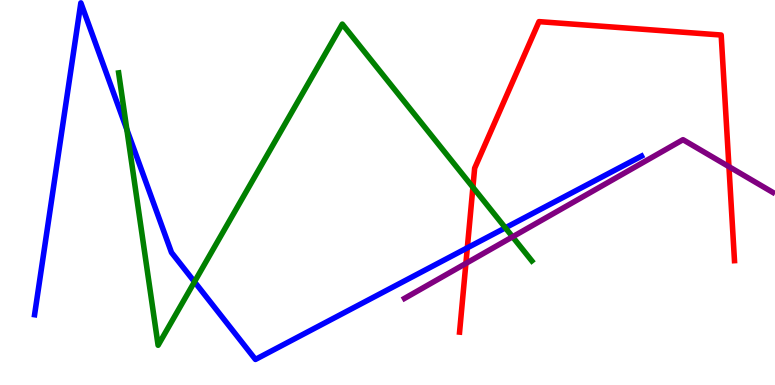[{'lines': ['blue', 'red'], 'intersections': [{'x': 6.03, 'y': 3.56}]}, {'lines': ['green', 'red'], 'intersections': [{'x': 6.1, 'y': 5.14}]}, {'lines': ['purple', 'red'], 'intersections': [{'x': 6.01, 'y': 3.16}, {'x': 9.41, 'y': 5.67}]}, {'lines': ['blue', 'green'], 'intersections': [{'x': 1.64, 'y': 6.63}, {'x': 2.51, 'y': 2.68}, {'x': 6.52, 'y': 4.08}]}, {'lines': ['blue', 'purple'], 'intersections': []}, {'lines': ['green', 'purple'], 'intersections': [{'x': 6.61, 'y': 3.85}]}]